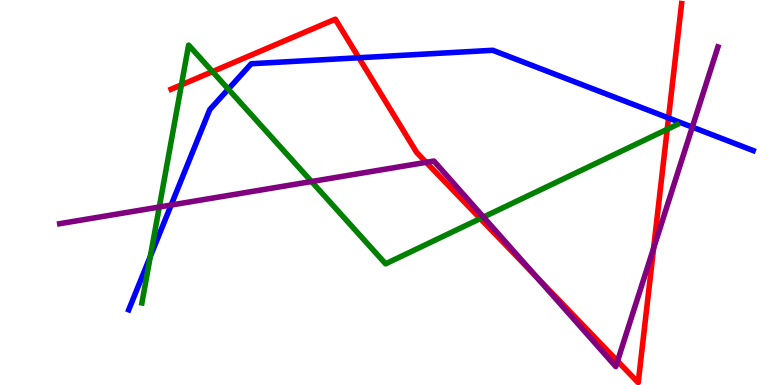[{'lines': ['blue', 'red'], 'intersections': [{'x': 4.63, 'y': 8.5}, {'x': 8.63, 'y': 6.94}]}, {'lines': ['green', 'red'], 'intersections': [{'x': 2.34, 'y': 7.8}, {'x': 2.74, 'y': 8.14}, {'x': 6.2, 'y': 4.32}, {'x': 8.61, 'y': 6.64}]}, {'lines': ['purple', 'red'], 'intersections': [{'x': 5.5, 'y': 5.78}, {'x': 6.92, 'y': 2.81}, {'x': 7.97, 'y': 0.621}, {'x': 8.43, 'y': 3.55}]}, {'lines': ['blue', 'green'], 'intersections': [{'x': 1.94, 'y': 3.34}, {'x': 2.95, 'y': 7.68}]}, {'lines': ['blue', 'purple'], 'intersections': [{'x': 2.21, 'y': 4.67}, {'x': 8.93, 'y': 6.7}]}, {'lines': ['green', 'purple'], 'intersections': [{'x': 2.06, 'y': 4.62}, {'x': 4.02, 'y': 5.28}, {'x': 6.24, 'y': 4.36}]}]